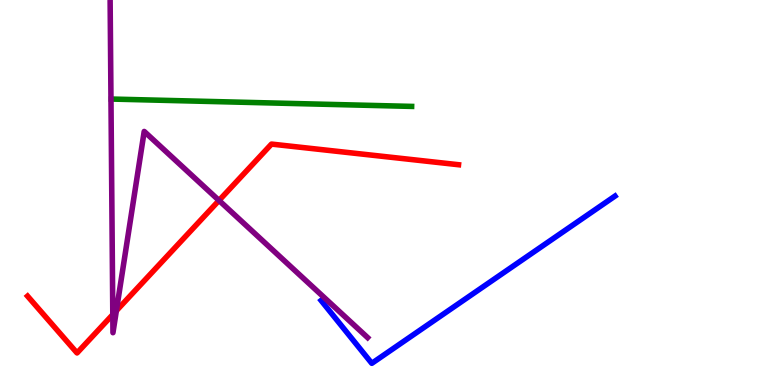[{'lines': ['blue', 'red'], 'intersections': []}, {'lines': ['green', 'red'], 'intersections': []}, {'lines': ['purple', 'red'], 'intersections': [{'x': 1.46, 'y': 1.83}, {'x': 1.5, 'y': 1.93}, {'x': 2.83, 'y': 4.79}]}, {'lines': ['blue', 'green'], 'intersections': []}, {'lines': ['blue', 'purple'], 'intersections': []}, {'lines': ['green', 'purple'], 'intersections': []}]